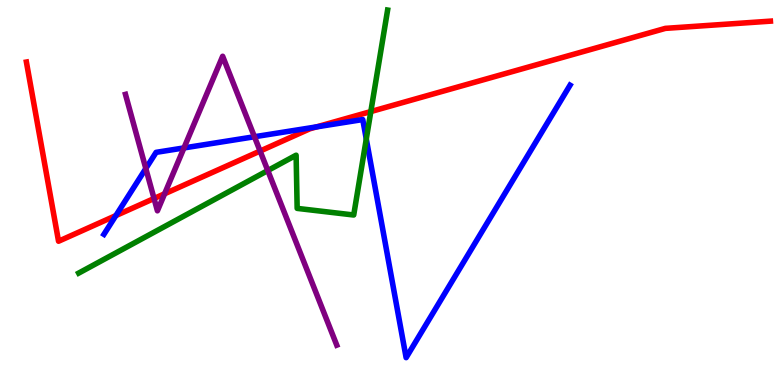[{'lines': ['blue', 'red'], 'intersections': [{'x': 1.49, 'y': 4.4}, {'x': 4.09, 'y': 6.7}]}, {'lines': ['green', 'red'], 'intersections': [{'x': 4.78, 'y': 7.1}]}, {'lines': ['purple', 'red'], 'intersections': [{'x': 1.99, 'y': 4.84}, {'x': 2.12, 'y': 4.97}, {'x': 3.36, 'y': 6.08}]}, {'lines': ['blue', 'green'], 'intersections': [{'x': 4.73, 'y': 6.39}]}, {'lines': ['blue', 'purple'], 'intersections': [{'x': 1.88, 'y': 5.62}, {'x': 2.37, 'y': 6.16}, {'x': 3.28, 'y': 6.45}]}, {'lines': ['green', 'purple'], 'intersections': [{'x': 3.46, 'y': 5.57}]}]